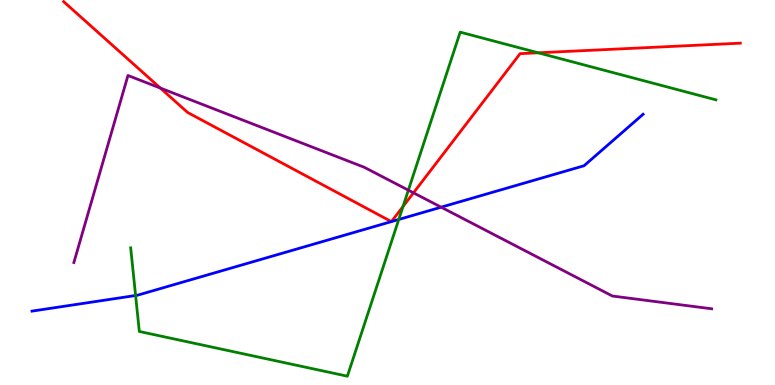[{'lines': ['blue', 'red'], 'intersections': [{'x': 5.05, 'y': 4.24}, {'x': 5.05, 'y': 4.24}]}, {'lines': ['green', 'red'], 'intersections': [{'x': 5.2, 'y': 4.64}, {'x': 6.94, 'y': 8.63}]}, {'lines': ['purple', 'red'], 'intersections': [{'x': 2.07, 'y': 7.71}, {'x': 5.34, 'y': 4.99}]}, {'lines': ['blue', 'green'], 'intersections': [{'x': 1.75, 'y': 2.32}, {'x': 5.15, 'y': 4.3}]}, {'lines': ['blue', 'purple'], 'intersections': [{'x': 5.69, 'y': 4.62}]}, {'lines': ['green', 'purple'], 'intersections': [{'x': 5.27, 'y': 5.06}]}]